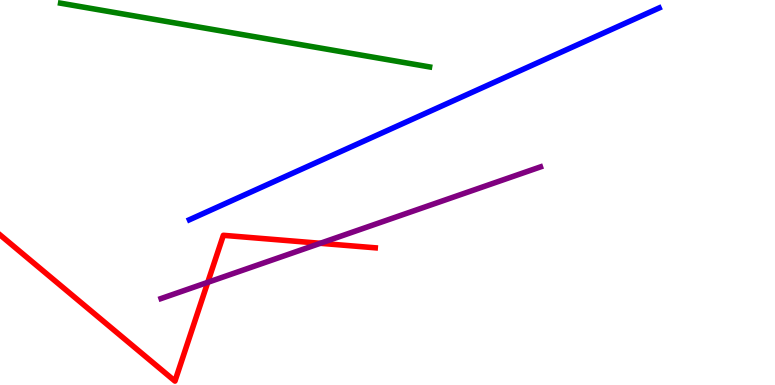[{'lines': ['blue', 'red'], 'intersections': []}, {'lines': ['green', 'red'], 'intersections': []}, {'lines': ['purple', 'red'], 'intersections': [{'x': 2.68, 'y': 2.67}, {'x': 4.13, 'y': 3.68}]}, {'lines': ['blue', 'green'], 'intersections': []}, {'lines': ['blue', 'purple'], 'intersections': []}, {'lines': ['green', 'purple'], 'intersections': []}]